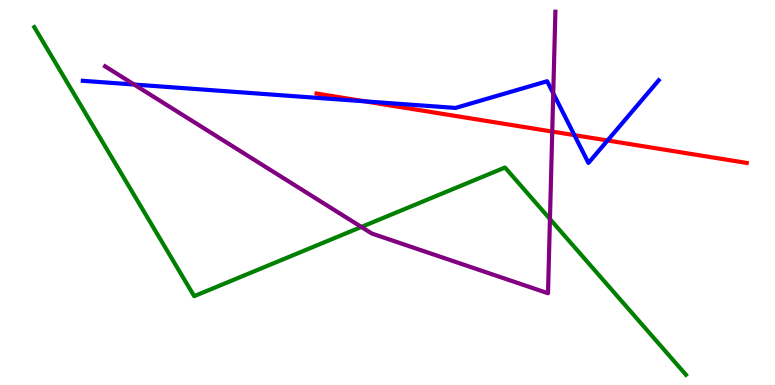[{'lines': ['blue', 'red'], 'intersections': [{'x': 4.71, 'y': 7.37}, {'x': 7.41, 'y': 6.49}, {'x': 7.84, 'y': 6.35}]}, {'lines': ['green', 'red'], 'intersections': []}, {'lines': ['purple', 'red'], 'intersections': [{'x': 7.13, 'y': 6.58}]}, {'lines': ['blue', 'green'], 'intersections': []}, {'lines': ['blue', 'purple'], 'intersections': [{'x': 1.73, 'y': 7.8}, {'x': 7.14, 'y': 7.58}]}, {'lines': ['green', 'purple'], 'intersections': [{'x': 4.66, 'y': 4.11}, {'x': 7.1, 'y': 4.31}]}]